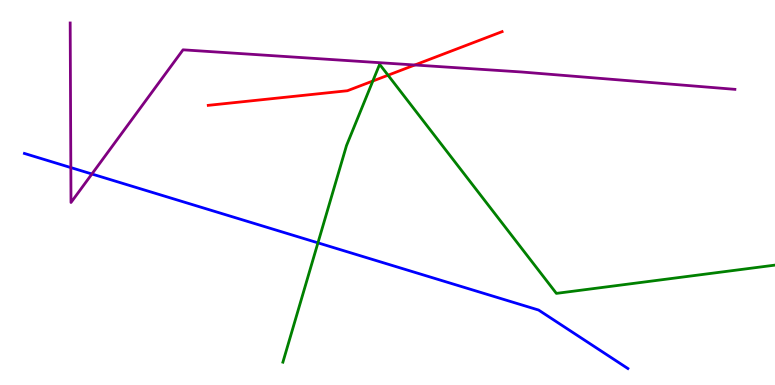[{'lines': ['blue', 'red'], 'intersections': []}, {'lines': ['green', 'red'], 'intersections': [{'x': 4.81, 'y': 7.9}, {'x': 5.01, 'y': 8.05}]}, {'lines': ['purple', 'red'], 'intersections': [{'x': 5.35, 'y': 8.31}]}, {'lines': ['blue', 'green'], 'intersections': [{'x': 4.1, 'y': 3.69}]}, {'lines': ['blue', 'purple'], 'intersections': [{'x': 0.914, 'y': 5.65}, {'x': 1.19, 'y': 5.48}]}, {'lines': ['green', 'purple'], 'intersections': []}]